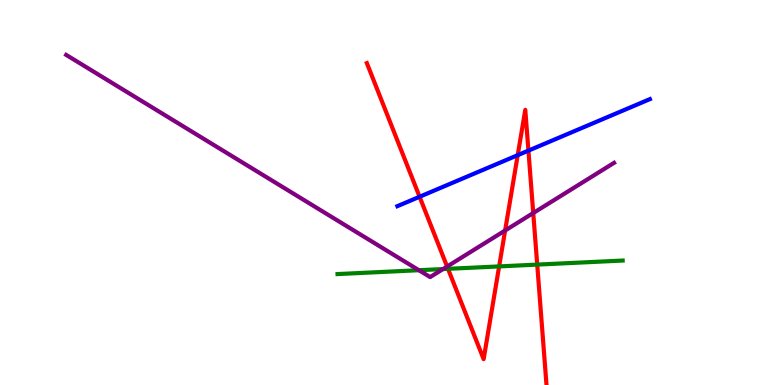[{'lines': ['blue', 'red'], 'intersections': [{'x': 5.41, 'y': 4.89}, {'x': 6.68, 'y': 5.97}, {'x': 6.82, 'y': 6.09}]}, {'lines': ['green', 'red'], 'intersections': [{'x': 5.78, 'y': 3.02}, {'x': 6.44, 'y': 3.08}, {'x': 6.93, 'y': 3.13}]}, {'lines': ['purple', 'red'], 'intersections': [{'x': 5.77, 'y': 3.08}, {'x': 6.52, 'y': 4.01}, {'x': 6.88, 'y': 4.47}]}, {'lines': ['blue', 'green'], 'intersections': []}, {'lines': ['blue', 'purple'], 'intersections': []}, {'lines': ['green', 'purple'], 'intersections': [{'x': 5.41, 'y': 2.98}, {'x': 5.72, 'y': 3.01}]}]